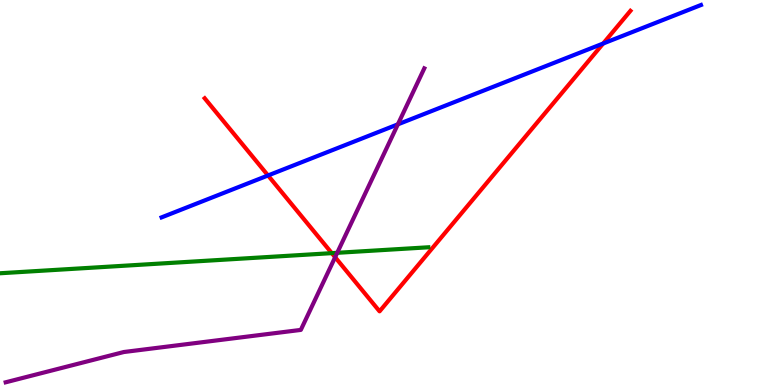[{'lines': ['blue', 'red'], 'intersections': [{'x': 3.46, 'y': 5.44}, {'x': 7.78, 'y': 8.87}]}, {'lines': ['green', 'red'], 'intersections': [{'x': 4.28, 'y': 3.42}]}, {'lines': ['purple', 'red'], 'intersections': [{'x': 4.32, 'y': 3.32}]}, {'lines': ['blue', 'green'], 'intersections': []}, {'lines': ['blue', 'purple'], 'intersections': [{'x': 5.13, 'y': 6.77}]}, {'lines': ['green', 'purple'], 'intersections': [{'x': 4.35, 'y': 3.43}]}]